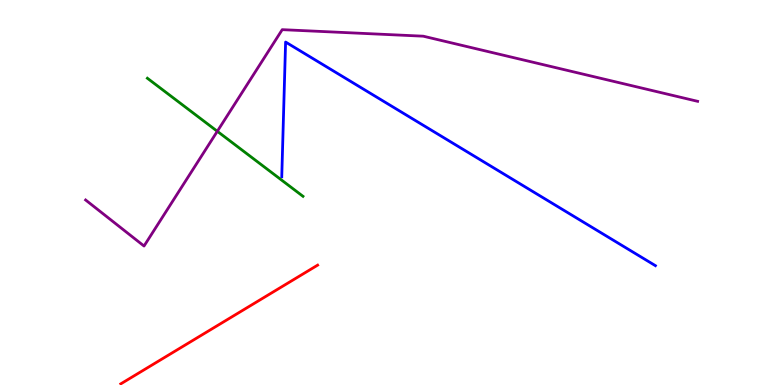[{'lines': ['blue', 'red'], 'intersections': []}, {'lines': ['green', 'red'], 'intersections': []}, {'lines': ['purple', 'red'], 'intersections': []}, {'lines': ['blue', 'green'], 'intersections': []}, {'lines': ['blue', 'purple'], 'intersections': []}, {'lines': ['green', 'purple'], 'intersections': [{'x': 2.8, 'y': 6.59}]}]